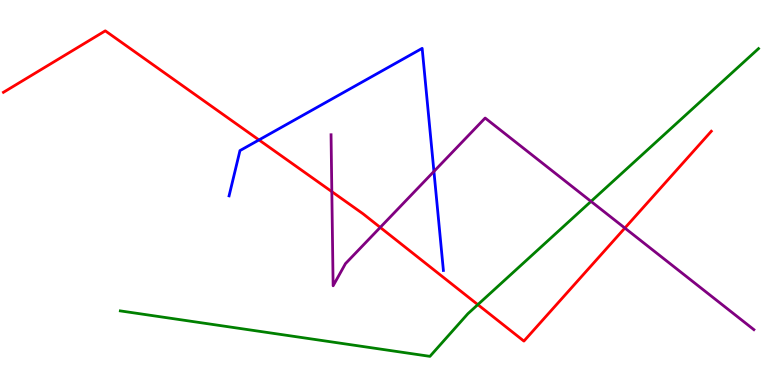[{'lines': ['blue', 'red'], 'intersections': [{'x': 3.34, 'y': 6.37}]}, {'lines': ['green', 'red'], 'intersections': [{'x': 6.17, 'y': 2.09}]}, {'lines': ['purple', 'red'], 'intersections': [{'x': 4.28, 'y': 5.02}, {'x': 4.91, 'y': 4.09}, {'x': 8.06, 'y': 4.08}]}, {'lines': ['blue', 'green'], 'intersections': []}, {'lines': ['blue', 'purple'], 'intersections': [{'x': 5.6, 'y': 5.55}]}, {'lines': ['green', 'purple'], 'intersections': [{'x': 7.63, 'y': 4.77}]}]